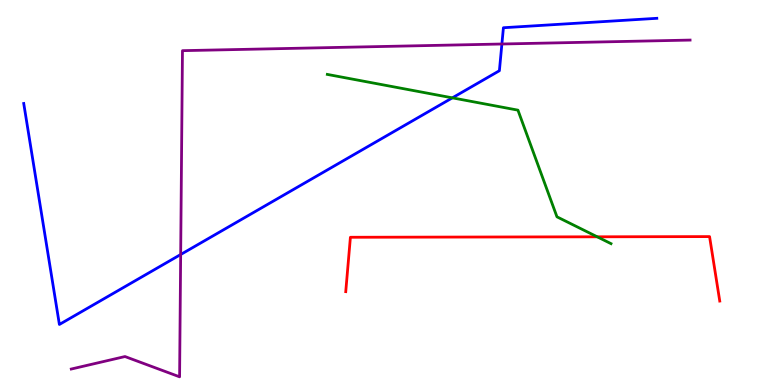[{'lines': ['blue', 'red'], 'intersections': []}, {'lines': ['green', 'red'], 'intersections': [{'x': 7.71, 'y': 3.85}]}, {'lines': ['purple', 'red'], 'intersections': []}, {'lines': ['blue', 'green'], 'intersections': [{'x': 5.84, 'y': 7.46}]}, {'lines': ['blue', 'purple'], 'intersections': [{'x': 2.33, 'y': 3.39}, {'x': 6.48, 'y': 8.86}]}, {'lines': ['green', 'purple'], 'intersections': []}]